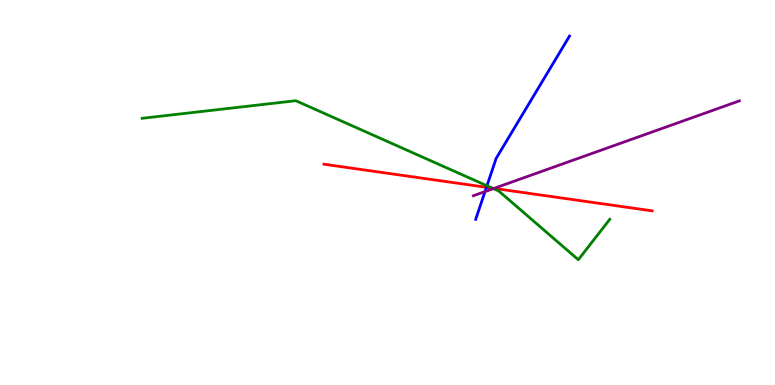[{'lines': ['blue', 'red'], 'intersections': [{'x': 6.28, 'y': 5.13}]}, {'lines': ['green', 'red'], 'intersections': [{'x': 6.35, 'y': 5.11}]}, {'lines': ['purple', 'red'], 'intersections': [{'x': 6.37, 'y': 5.11}]}, {'lines': ['blue', 'green'], 'intersections': [{'x': 6.28, 'y': 5.18}]}, {'lines': ['blue', 'purple'], 'intersections': [{'x': 6.26, 'y': 5.02}]}, {'lines': ['green', 'purple'], 'intersections': [{'x': 6.37, 'y': 5.1}]}]